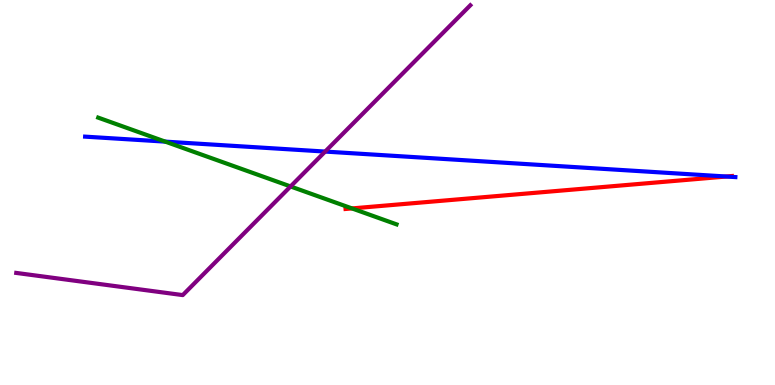[{'lines': ['blue', 'red'], 'intersections': [{'x': 9.37, 'y': 5.42}]}, {'lines': ['green', 'red'], 'intersections': [{'x': 4.54, 'y': 4.59}]}, {'lines': ['purple', 'red'], 'intersections': []}, {'lines': ['blue', 'green'], 'intersections': [{'x': 2.13, 'y': 6.32}]}, {'lines': ['blue', 'purple'], 'intersections': [{'x': 4.2, 'y': 6.06}]}, {'lines': ['green', 'purple'], 'intersections': [{'x': 3.75, 'y': 5.16}]}]